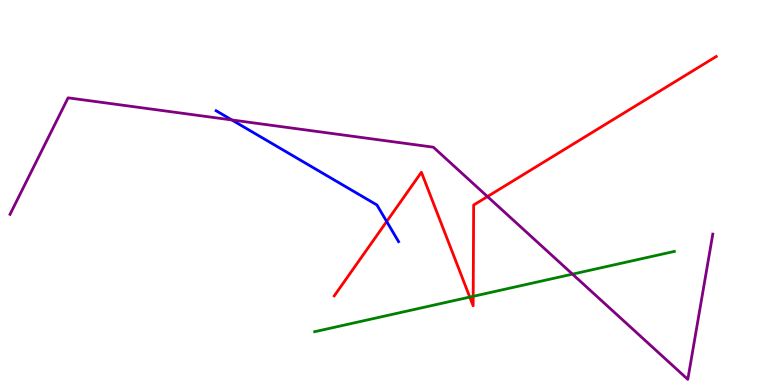[{'lines': ['blue', 'red'], 'intersections': [{'x': 4.99, 'y': 4.25}]}, {'lines': ['green', 'red'], 'intersections': [{'x': 6.06, 'y': 2.28}, {'x': 6.11, 'y': 2.3}]}, {'lines': ['purple', 'red'], 'intersections': [{'x': 6.29, 'y': 4.89}]}, {'lines': ['blue', 'green'], 'intersections': []}, {'lines': ['blue', 'purple'], 'intersections': [{'x': 2.99, 'y': 6.88}]}, {'lines': ['green', 'purple'], 'intersections': [{'x': 7.39, 'y': 2.88}]}]